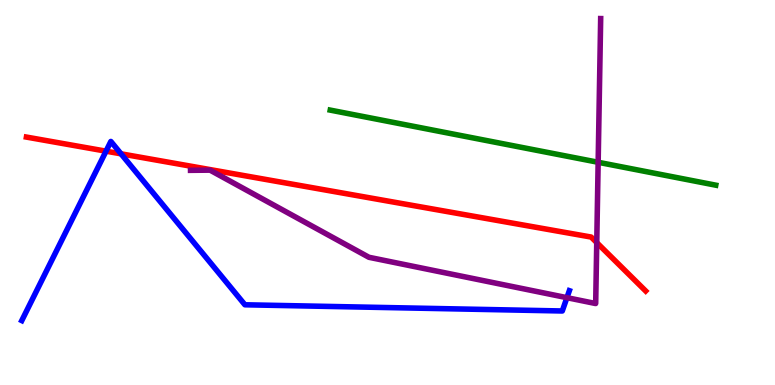[{'lines': ['blue', 'red'], 'intersections': [{'x': 1.37, 'y': 6.07}, {'x': 1.56, 'y': 6.0}]}, {'lines': ['green', 'red'], 'intersections': []}, {'lines': ['purple', 'red'], 'intersections': [{'x': 7.7, 'y': 3.7}]}, {'lines': ['blue', 'green'], 'intersections': []}, {'lines': ['blue', 'purple'], 'intersections': [{'x': 7.32, 'y': 2.27}]}, {'lines': ['green', 'purple'], 'intersections': [{'x': 7.72, 'y': 5.79}]}]